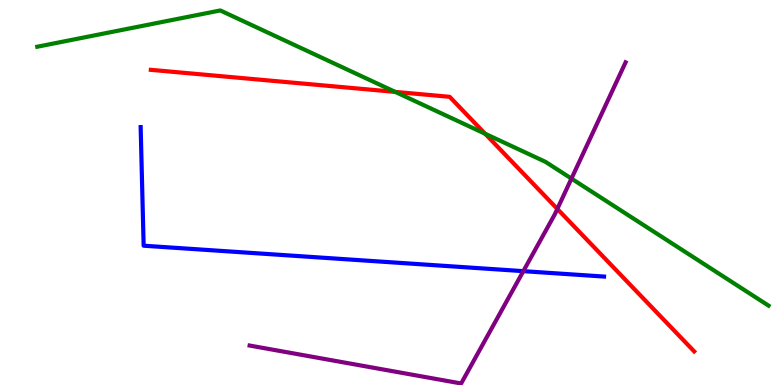[{'lines': ['blue', 'red'], 'intersections': []}, {'lines': ['green', 'red'], 'intersections': [{'x': 5.1, 'y': 7.61}, {'x': 6.26, 'y': 6.53}]}, {'lines': ['purple', 'red'], 'intersections': [{'x': 7.19, 'y': 4.57}]}, {'lines': ['blue', 'green'], 'intersections': []}, {'lines': ['blue', 'purple'], 'intersections': [{'x': 6.75, 'y': 2.96}]}, {'lines': ['green', 'purple'], 'intersections': [{'x': 7.37, 'y': 5.36}]}]